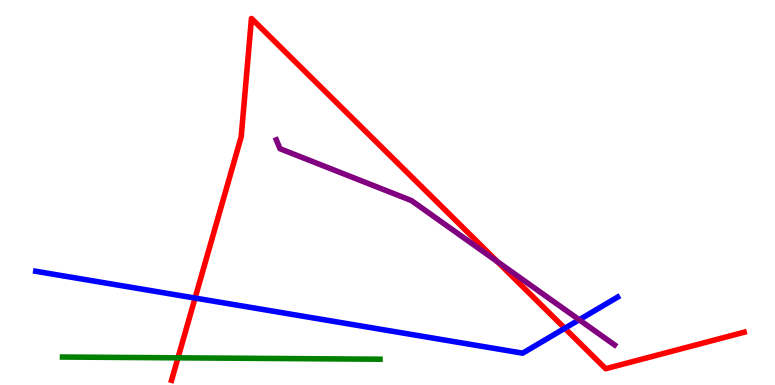[{'lines': ['blue', 'red'], 'intersections': [{'x': 2.52, 'y': 2.26}, {'x': 7.29, 'y': 1.47}]}, {'lines': ['green', 'red'], 'intersections': [{'x': 2.3, 'y': 0.706}]}, {'lines': ['purple', 'red'], 'intersections': [{'x': 6.42, 'y': 3.2}]}, {'lines': ['blue', 'green'], 'intersections': []}, {'lines': ['blue', 'purple'], 'intersections': [{'x': 7.47, 'y': 1.69}]}, {'lines': ['green', 'purple'], 'intersections': []}]